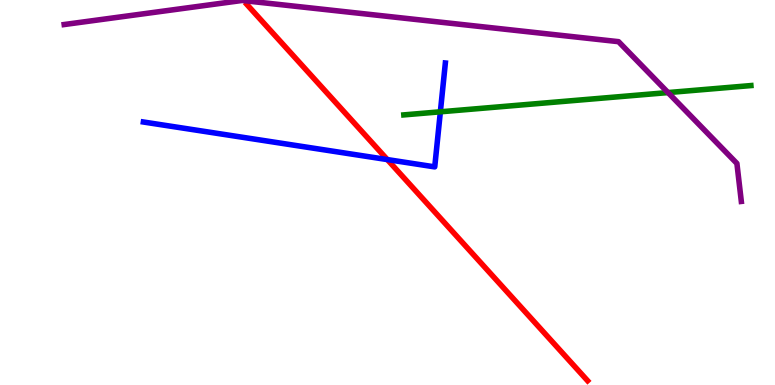[{'lines': ['blue', 'red'], 'intersections': [{'x': 5.0, 'y': 5.86}]}, {'lines': ['green', 'red'], 'intersections': []}, {'lines': ['purple', 'red'], 'intersections': []}, {'lines': ['blue', 'green'], 'intersections': [{'x': 5.68, 'y': 7.1}]}, {'lines': ['blue', 'purple'], 'intersections': []}, {'lines': ['green', 'purple'], 'intersections': [{'x': 8.62, 'y': 7.6}]}]